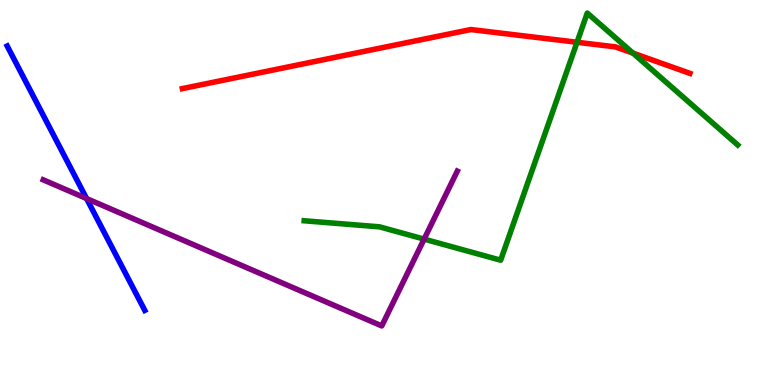[{'lines': ['blue', 'red'], 'intersections': []}, {'lines': ['green', 'red'], 'intersections': [{'x': 7.45, 'y': 8.9}, {'x': 8.17, 'y': 8.62}]}, {'lines': ['purple', 'red'], 'intersections': []}, {'lines': ['blue', 'green'], 'intersections': []}, {'lines': ['blue', 'purple'], 'intersections': [{'x': 1.12, 'y': 4.84}]}, {'lines': ['green', 'purple'], 'intersections': [{'x': 5.47, 'y': 3.79}]}]